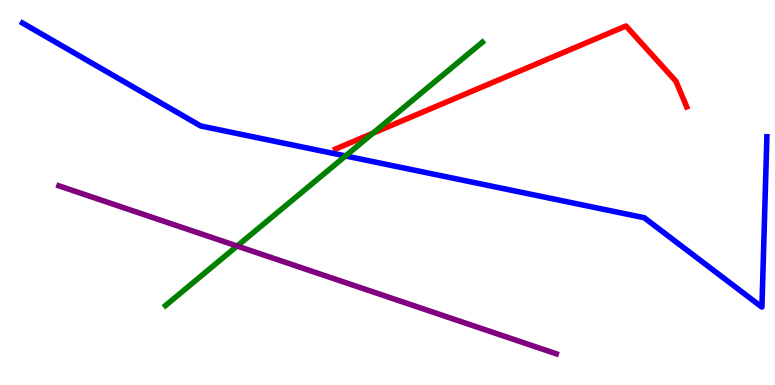[{'lines': ['blue', 'red'], 'intersections': []}, {'lines': ['green', 'red'], 'intersections': [{'x': 4.81, 'y': 6.54}]}, {'lines': ['purple', 'red'], 'intersections': []}, {'lines': ['blue', 'green'], 'intersections': [{'x': 4.46, 'y': 5.95}]}, {'lines': ['blue', 'purple'], 'intersections': []}, {'lines': ['green', 'purple'], 'intersections': [{'x': 3.06, 'y': 3.61}]}]